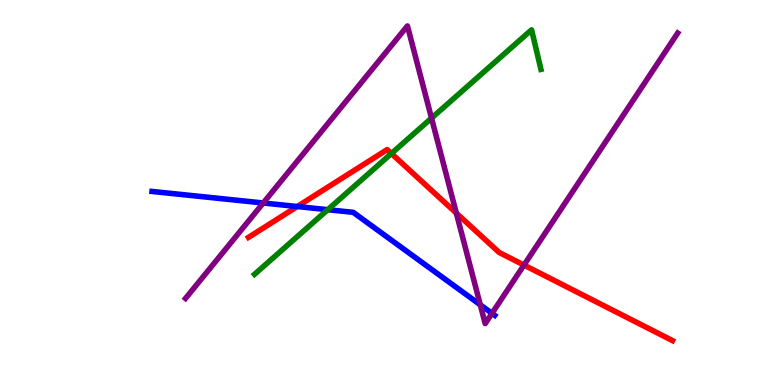[{'lines': ['blue', 'red'], 'intersections': [{'x': 3.84, 'y': 4.64}]}, {'lines': ['green', 'red'], 'intersections': [{'x': 5.05, 'y': 6.01}]}, {'lines': ['purple', 'red'], 'intersections': [{'x': 5.89, 'y': 4.46}, {'x': 6.76, 'y': 3.11}]}, {'lines': ['blue', 'green'], 'intersections': [{'x': 4.23, 'y': 4.55}]}, {'lines': ['blue', 'purple'], 'intersections': [{'x': 3.4, 'y': 4.73}, {'x': 6.2, 'y': 2.08}, {'x': 6.35, 'y': 1.86}]}, {'lines': ['green', 'purple'], 'intersections': [{'x': 5.57, 'y': 6.93}]}]